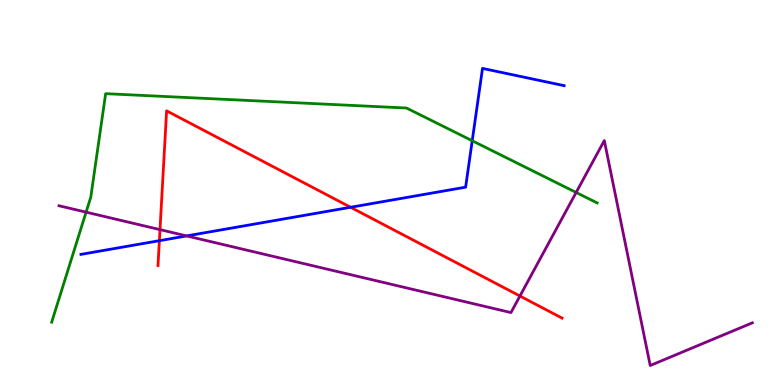[{'lines': ['blue', 'red'], 'intersections': [{'x': 2.06, 'y': 3.75}, {'x': 4.52, 'y': 4.62}]}, {'lines': ['green', 'red'], 'intersections': []}, {'lines': ['purple', 'red'], 'intersections': [{'x': 2.06, 'y': 4.04}, {'x': 6.71, 'y': 2.31}]}, {'lines': ['blue', 'green'], 'intersections': [{'x': 6.09, 'y': 6.34}]}, {'lines': ['blue', 'purple'], 'intersections': [{'x': 2.41, 'y': 3.87}]}, {'lines': ['green', 'purple'], 'intersections': [{'x': 1.11, 'y': 4.49}, {'x': 7.43, 'y': 5.0}]}]